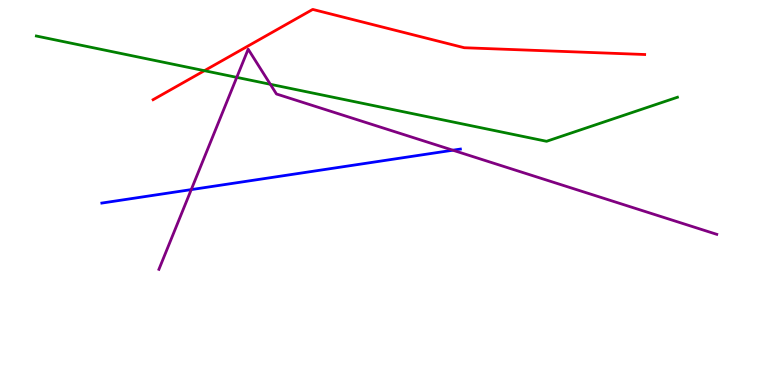[{'lines': ['blue', 'red'], 'intersections': []}, {'lines': ['green', 'red'], 'intersections': [{'x': 2.64, 'y': 8.16}]}, {'lines': ['purple', 'red'], 'intersections': []}, {'lines': ['blue', 'green'], 'intersections': []}, {'lines': ['blue', 'purple'], 'intersections': [{'x': 2.47, 'y': 5.08}, {'x': 5.84, 'y': 6.1}]}, {'lines': ['green', 'purple'], 'intersections': [{'x': 3.06, 'y': 7.99}, {'x': 3.49, 'y': 7.81}]}]